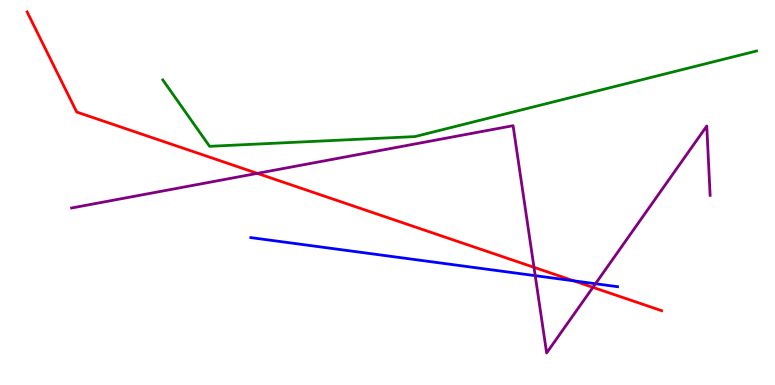[{'lines': ['blue', 'red'], 'intersections': [{'x': 7.4, 'y': 2.71}]}, {'lines': ['green', 'red'], 'intersections': []}, {'lines': ['purple', 'red'], 'intersections': [{'x': 3.32, 'y': 5.5}, {'x': 6.89, 'y': 3.06}, {'x': 7.65, 'y': 2.54}]}, {'lines': ['blue', 'green'], 'intersections': []}, {'lines': ['blue', 'purple'], 'intersections': [{'x': 6.91, 'y': 2.84}, {'x': 7.68, 'y': 2.63}]}, {'lines': ['green', 'purple'], 'intersections': []}]